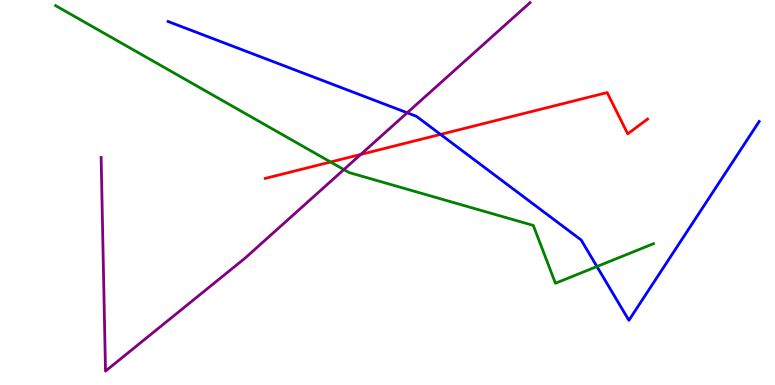[{'lines': ['blue', 'red'], 'intersections': [{'x': 5.68, 'y': 6.51}]}, {'lines': ['green', 'red'], 'intersections': [{'x': 4.27, 'y': 5.79}]}, {'lines': ['purple', 'red'], 'intersections': [{'x': 4.65, 'y': 5.99}]}, {'lines': ['blue', 'green'], 'intersections': [{'x': 7.7, 'y': 3.08}]}, {'lines': ['blue', 'purple'], 'intersections': [{'x': 5.25, 'y': 7.07}]}, {'lines': ['green', 'purple'], 'intersections': [{'x': 4.44, 'y': 5.6}]}]